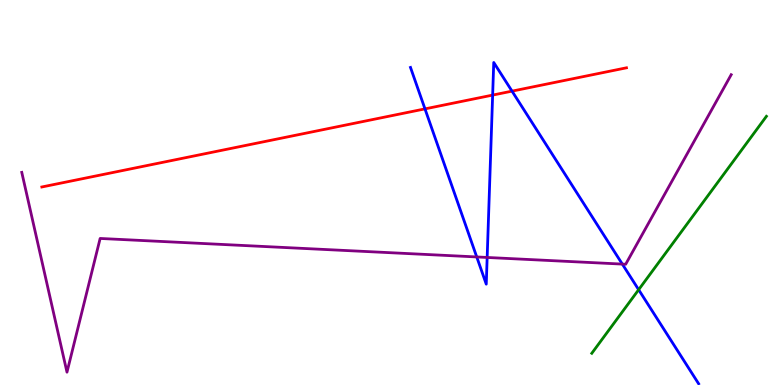[{'lines': ['blue', 'red'], 'intersections': [{'x': 5.48, 'y': 7.17}, {'x': 6.36, 'y': 7.53}, {'x': 6.61, 'y': 7.63}]}, {'lines': ['green', 'red'], 'intersections': []}, {'lines': ['purple', 'red'], 'intersections': []}, {'lines': ['blue', 'green'], 'intersections': [{'x': 8.24, 'y': 2.48}]}, {'lines': ['blue', 'purple'], 'intersections': [{'x': 6.15, 'y': 3.33}, {'x': 6.29, 'y': 3.31}, {'x': 8.03, 'y': 3.14}]}, {'lines': ['green', 'purple'], 'intersections': []}]